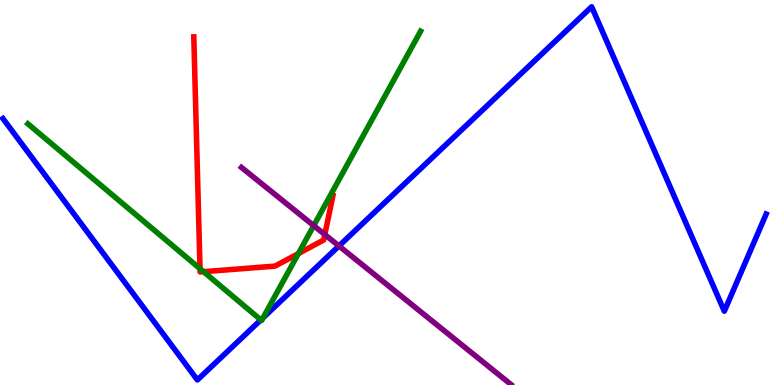[{'lines': ['blue', 'red'], 'intersections': []}, {'lines': ['green', 'red'], 'intersections': [{'x': 2.58, 'y': 3.02}, {'x': 2.63, 'y': 2.94}, {'x': 3.85, 'y': 3.41}]}, {'lines': ['purple', 'red'], 'intersections': [{'x': 4.19, 'y': 3.91}]}, {'lines': ['blue', 'green'], 'intersections': [{'x': 3.37, 'y': 1.69}, {'x': 3.39, 'y': 1.75}]}, {'lines': ['blue', 'purple'], 'intersections': [{'x': 4.37, 'y': 3.61}]}, {'lines': ['green', 'purple'], 'intersections': [{'x': 4.05, 'y': 4.14}]}]